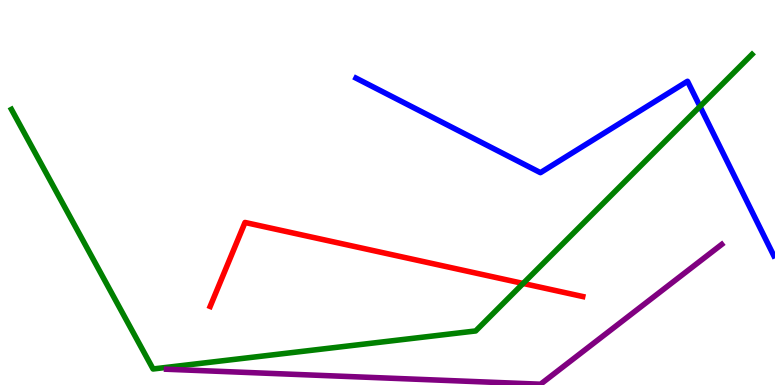[{'lines': ['blue', 'red'], 'intersections': []}, {'lines': ['green', 'red'], 'intersections': [{'x': 6.75, 'y': 2.64}]}, {'lines': ['purple', 'red'], 'intersections': []}, {'lines': ['blue', 'green'], 'intersections': [{'x': 9.03, 'y': 7.23}]}, {'lines': ['blue', 'purple'], 'intersections': []}, {'lines': ['green', 'purple'], 'intersections': []}]